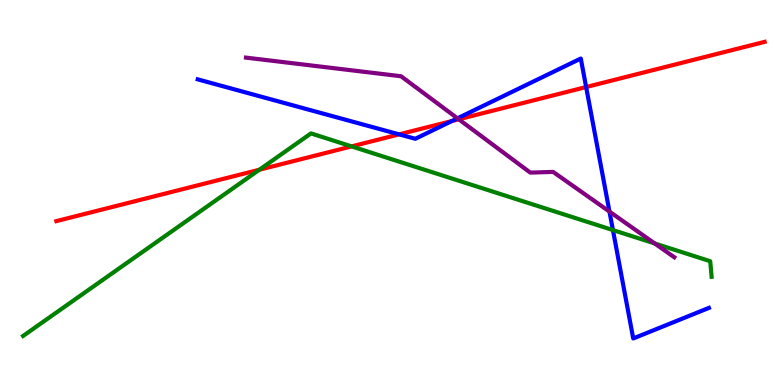[{'lines': ['blue', 'red'], 'intersections': [{'x': 5.15, 'y': 6.51}, {'x': 5.83, 'y': 6.86}, {'x': 7.56, 'y': 7.74}]}, {'lines': ['green', 'red'], 'intersections': [{'x': 3.35, 'y': 5.59}, {'x': 4.54, 'y': 6.2}]}, {'lines': ['purple', 'red'], 'intersections': [{'x': 5.92, 'y': 6.9}]}, {'lines': ['blue', 'green'], 'intersections': [{'x': 7.91, 'y': 4.02}]}, {'lines': ['blue', 'purple'], 'intersections': [{'x': 5.9, 'y': 6.93}, {'x': 7.86, 'y': 4.5}]}, {'lines': ['green', 'purple'], 'intersections': [{'x': 8.45, 'y': 3.68}]}]